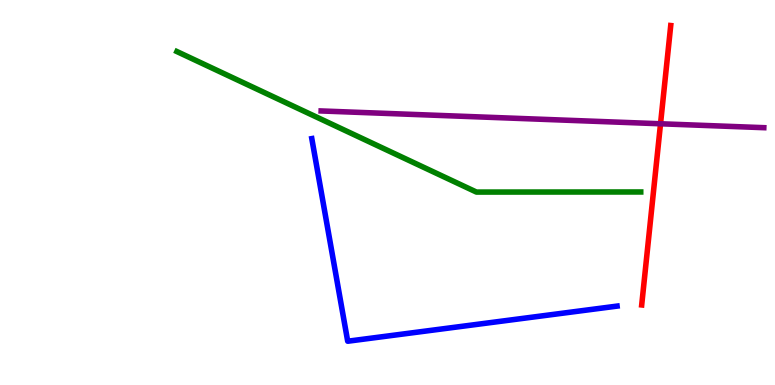[{'lines': ['blue', 'red'], 'intersections': []}, {'lines': ['green', 'red'], 'intersections': []}, {'lines': ['purple', 'red'], 'intersections': [{'x': 8.52, 'y': 6.79}]}, {'lines': ['blue', 'green'], 'intersections': []}, {'lines': ['blue', 'purple'], 'intersections': []}, {'lines': ['green', 'purple'], 'intersections': []}]